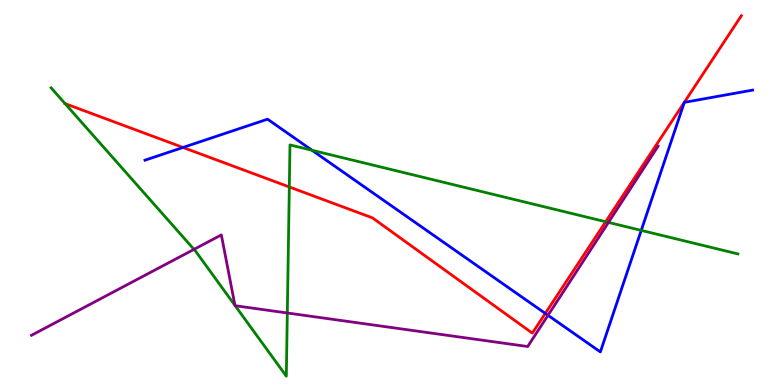[{'lines': ['blue', 'red'], 'intersections': [{'x': 2.36, 'y': 6.17}, {'x': 7.04, 'y': 1.86}]}, {'lines': ['green', 'red'], 'intersections': [{'x': 0.84, 'y': 7.31}, {'x': 3.73, 'y': 5.14}, {'x': 7.82, 'y': 4.24}]}, {'lines': ['purple', 'red'], 'intersections': []}, {'lines': ['blue', 'green'], 'intersections': [{'x': 4.03, 'y': 6.1}, {'x': 8.27, 'y': 4.02}]}, {'lines': ['blue', 'purple'], 'intersections': [{'x': 7.07, 'y': 1.81}]}, {'lines': ['green', 'purple'], 'intersections': [{'x': 2.5, 'y': 3.52}, {'x': 3.03, 'y': 2.07}, {'x': 3.03, 'y': 2.06}, {'x': 3.71, 'y': 1.87}, {'x': 7.85, 'y': 4.22}]}]